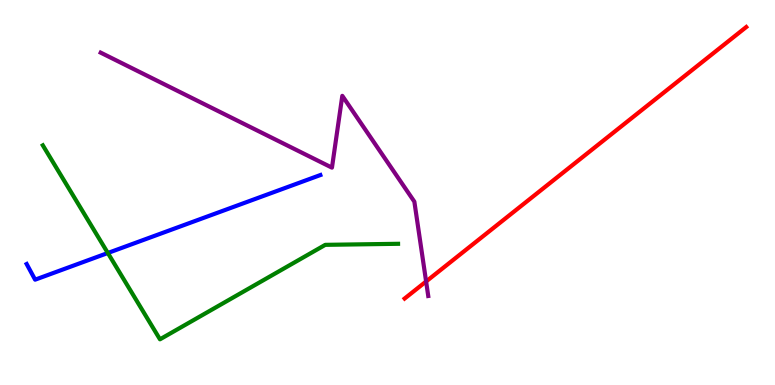[{'lines': ['blue', 'red'], 'intersections': []}, {'lines': ['green', 'red'], 'intersections': []}, {'lines': ['purple', 'red'], 'intersections': [{'x': 5.5, 'y': 2.69}]}, {'lines': ['blue', 'green'], 'intersections': [{'x': 1.39, 'y': 3.43}]}, {'lines': ['blue', 'purple'], 'intersections': []}, {'lines': ['green', 'purple'], 'intersections': []}]